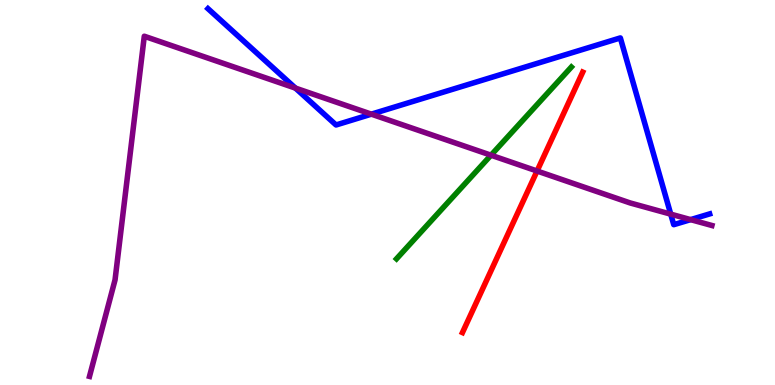[{'lines': ['blue', 'red'], 'intersections': []}, {'lines': ['green', 'red'], 'intersections': []}, {'lines': ['purple', 'red'], 'intersections': [{'x': 6.93, 'y': 5.56}]}, {'lines': ['blue', 'green'], 'intersections': []}, {'lines': ['blue', 'purple'], 'intersections': [{'x': 3.81, 'y': 7.71}, {'x': 4.79, 'y': 7.03}, {'x': 8.65, 'y': 4.44}, {'x': 8.91, 'y': 4.3}]}, {'lines': ['green', 'purple'], 'intersections': [{'x': 6.34, 'y': 5.97}]}]